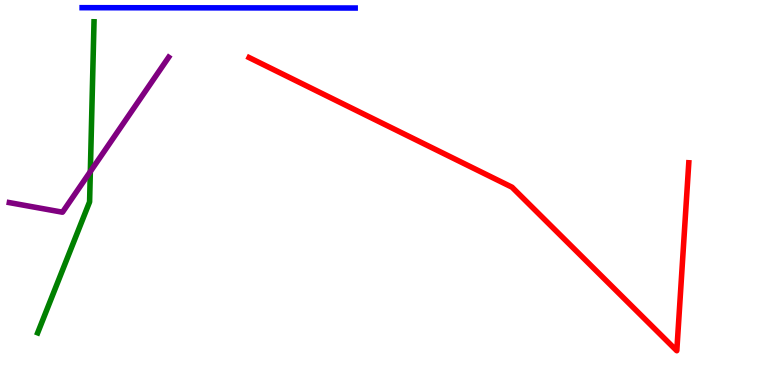[{'lines': ['blue', 'red'], 'intersections': []}, {'lines': ['green', 'red'], 'intersections': []}, {'lines': ['purple', 'red'], 'intersections': []}, {'lines': ['blue', 'green'], 'intersections': []}, {'lines': ['blue', 'purple'], 'intersections': []}, {'lines': ['green', 'purple'], 'intersections': [{'x': 1.17, 'y': 5.54}]}]